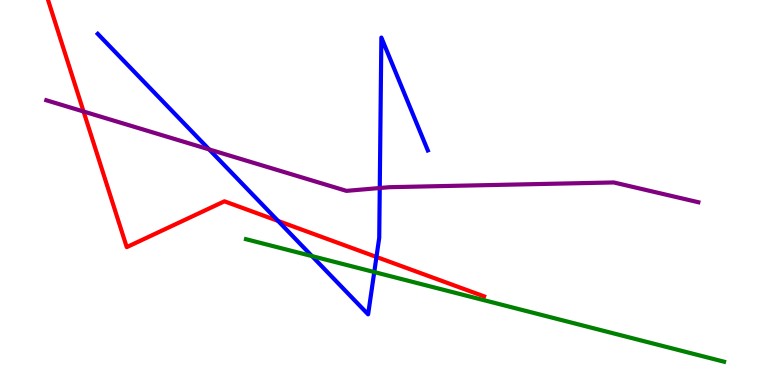[{'lines': ['blue', 'red'], 'intersections': [{'x': 3.59, 'y': 4.26}, {'x': 4.86, 'y': 3.33}]}, {'lines': ['green', 'red'], 'intersections': []}, {'lines': ['purple', 'red'], 'intersections': [{'x': 1.08, 'y': 7.1}]}, {'lines': ['blue', 'green'], 'intersections': [{'x': 4.03, 'y': 3.35}, {'x': 4.83, 'y': 2.93}]}, {'lines': ['blue', 'purple'], 'intersections': [{'x': 2.7, 'y': 6.12}, {'x': 4.9, 'y': 5.12}]}, {'lines': ['green', 'purple'], 'intersections': []}]